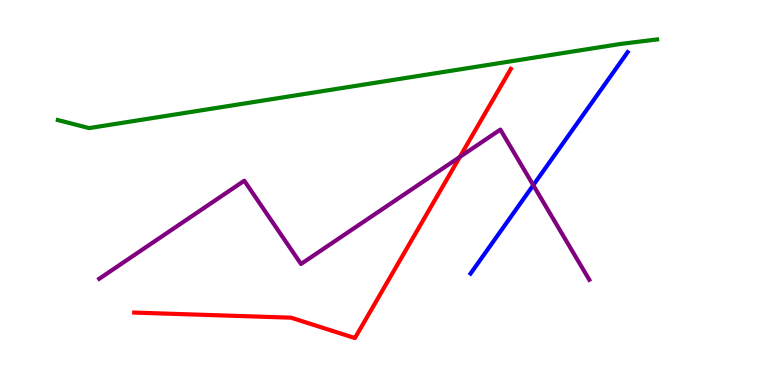[{'lines': ['blue', 'red'], 'intersections': []}, {'lines': ['green', 'red'], 'intersections': []}, {'lines': ['purple', 'red'], 'intersections': [{'x': 5.93, 'y': 5.92}]}, {'lines': ['blue', 'green'], 'intersections': []}, {'lines': ['blue', 'purple'], 'intersections': [{'x': 6.88, 'y': 5.19}]}, {'lines': ['green', 'purple'], 'intersections': []}]